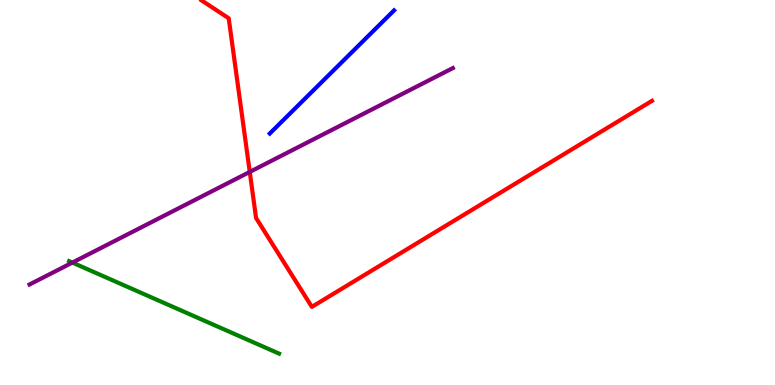[{'lines': ['blue', 'red'], 'intersections': []}, {'lines': ['green', 'red'], 'intersections': []}, {'lines': ['purple', 'red'], 'intersections': [{'x': 3.22, 'y': 5.53}]}, {'lines': ['blue', 'green'], 'intersections': []}, {'lines': ['blue', 'purple'], 'intersections': []}, {'lines': ['green', 'purple'], 'intersections': [{'x': 0.934, 'y': 3.18}]}]